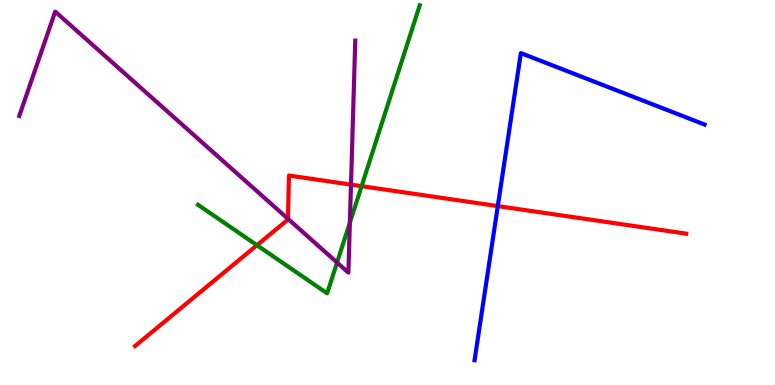[{'lines': ['blue', 'red'], 'intersections': [{'x': 6.42, 'y': 4.65}]}, {'lines': ['green', 'red'], 'intersections': [{'x': 3.32, 'y': 3.63}, {'x': 4.67, 'y': 5.16}]}, {'lines': ['purple', 'red'], 'intersections': [{'x': 3.72, 'y': 4.32}, {'x': 4.53, 'y': 5.2}]}, {'lines': ['blue', 'green'], 'intersections': []}, {'lines': ['blue', 'purple'], 'intersections': []}, {'lines': ['green', 'purple'], 'intersections': [{'x': 4.35, 'y': 3.18}, {'x': 4.51, 'y': 4.22}]}]